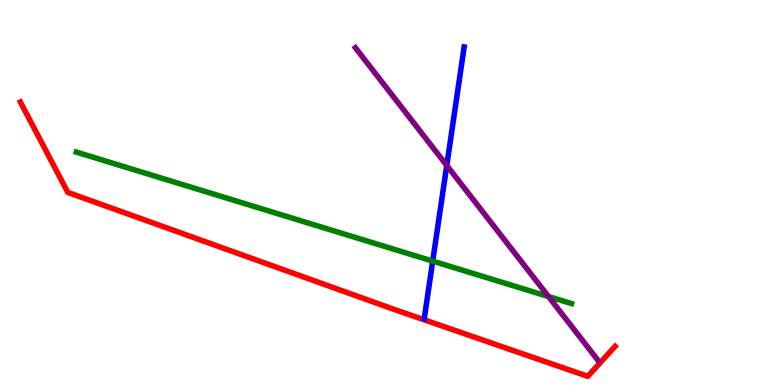[{'lines': ['blue', 'red'], 'intersections': []}, {'lines': ['green', 'red'], 'intersections': []}, {'lines': ['purple', 'red'], 'intersections': []}, {'lines': ['blue', 'green'], 'intersections': [{'x': 5.58, 'y': 3.22}]}, {'lines': ['blue', 'purple'], 'intersections': [{'x': 5.76, 'y': 5.7}]}, {'lines': ['green', 'purple'], 'intersections': [{'x': 7.08, 'y': 2.3}]}]